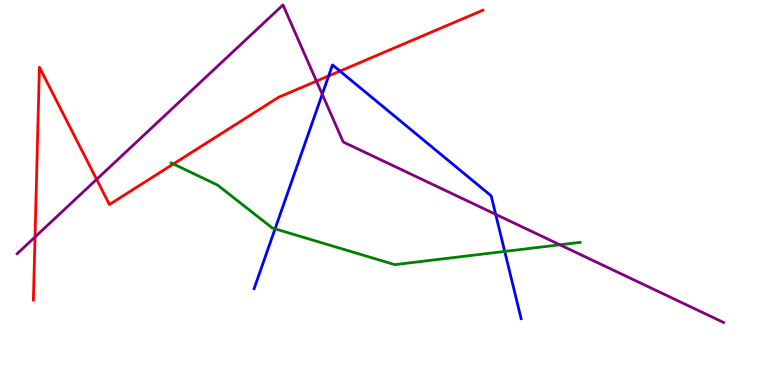[{'lines': ['blue', 'red'], 'intersections': [{'x': 4.24, 'y': 8.03}, {'x': 4.39, 'y': 8.15}]}, {'lines': ['green', 'red'], 'intersections': [{'x': 2.24, 'y': 5.74}]}, {'lines': ['purple', 'red'], 'intersections': [{'x': 0.452, 'y': 3.84}, {'x': 1.25, 'y': 5.34}, {'x': 4.08, 'y': 7.89}]}, {'lines': ['blue', 'green'], 'intersections': [{'x': 3.55, 'y': 4.06}, {'x': 6.51, 'y': 3.47}]}, {'lines': ['blue', 'purple'], 'intersections': [{'x': 4.16, 'y': 7.55}, {'x': 6.4, 'y': 4.43}]}, {'lines': ['green', 'purple'], 'intersections': [{'x': 7.22, 'y': 3.64}]}]